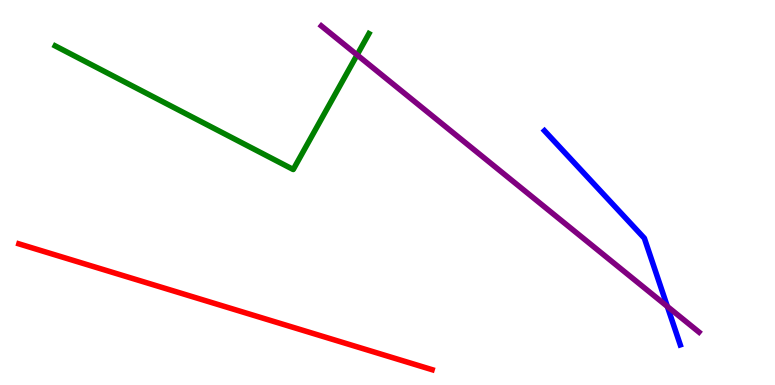[{'lines': ['blue', 'red'], 'intersections': []}, {'lines': ['green', 'red'], 'intersections': []}, {'lines': ['purple', 'red'], 'intersections': []}, {'lines': ['blue', 'green'], 'intersections': []}, {'lines': ['blue', 'purple'], 'intersections': [{'x': 8.61, 'y': 2.04}]}, {'lines': ['green', 'purple'], 'intersections': [{'x': 4.61, 'y': 8.57}]}]